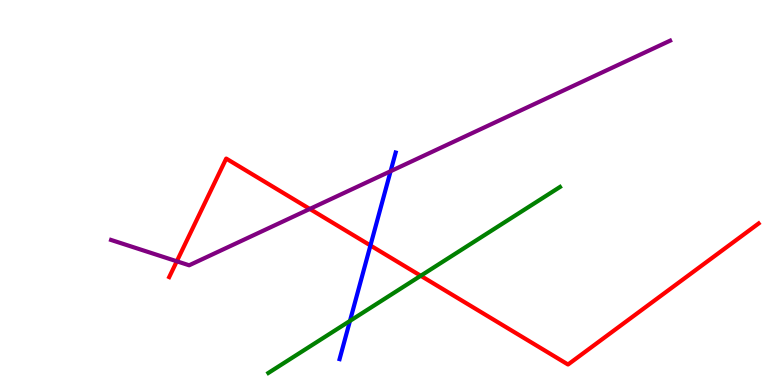[{'lines': ['blue', 'red'], 'intersections': [{'x': 4.78, 'y': 3.62}]}, {'lines': ['green', 'red'], 'intersections': [{'x': 5.43, 'y': 2.84}]}, {'lines': ['purple', 'red'], 'intersections': [{'x': 2.28, 'y': 3.21}, {'x': 4.0, 'y': 4.57}]}, {'lines': ['blue', 'green'], 'intersections': [{'x': 4.52, 'y': 1.66}]}, {'lines': ['blue', 'purple'], 'intersections': [{'x': 5.04, 'y': 5.55}]}, {'lines': ['green', 'purple'], 'intersections': []}]